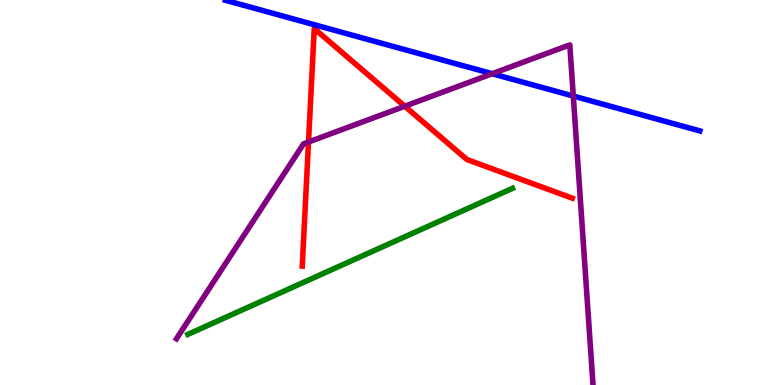[{'lines': ['blue', 'red'], 'intersections': []}, {'lines': ['green', 'red'], 'intersections': []}, {'lines': ['purple', 'red'], 'intersections': [{'x': 3.98, 'y': 6.31}, {'x': 5.22, 'y': 7.24}]}, {'lines': ['blue', 'green'], 'intersections': []}, {'lines': ['blue', 'purple'], 'intersections': [{'x': 6.35, 'y': 8.09}, {'x': 7.4, 'y': 7.51}]}, {'lines': ['green', 'purple'], 'intersections': []}]